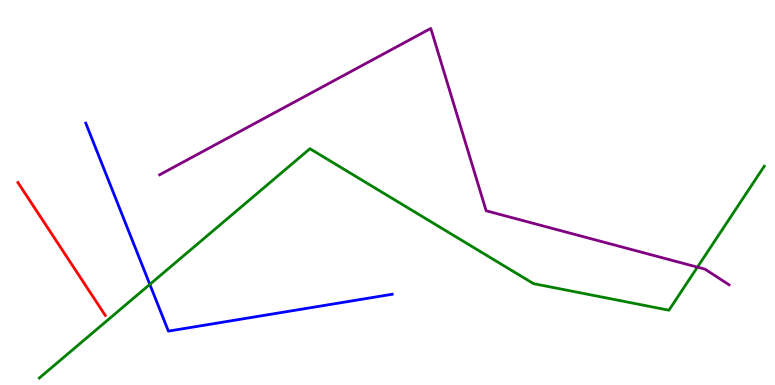[{'lines': ['blue', 'red'], 'intersections': []}, {'lines': ['green', 'red'], 'intersections': []}, {'lines': ['purple', 'red'], 'intersections': []}, {'lines': ['blue', 'green'], 'intersections': [{'x': 1.93, 'y': 2.61}]}, {'lines': ['blue', 'purple'], 'intersections': []}, {'lines': ['green', 'purple'], 'intersections': [{'x': 9.0, 'y': 3.06}]}]